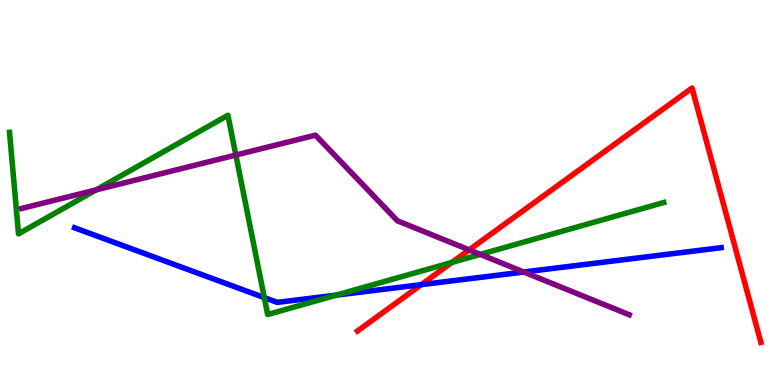[{'lines': ['blue', 'red'], 'intersections': [{'x': 5.44, 'y': 2.61}]}, {'lines': ['green', 'red'], 'intersections': [{'x': 5.83, 'y': 3.18}]}, {'lines': ['purple', 'red'], 'intersections': [{'x': 6.05, 'y': 3.51}]}, {'lines': ['blue', 'green'], 'intersections': [{'x': 3.41, 'y': 2.27}, {'x': 4.34, 'y': 2.33}]}, {'lines': ['blue', 'purple'], 'intersections': [{'x': 6.76, 'y': 2.93}]}, {'lines': ['green', 'purple'], 'intersections': [{'x': 1.24, 'y': 5.07}, {'x': 3.04, 'y': 5.97}, {'x': 6.2, 'y': 3.39}]}]